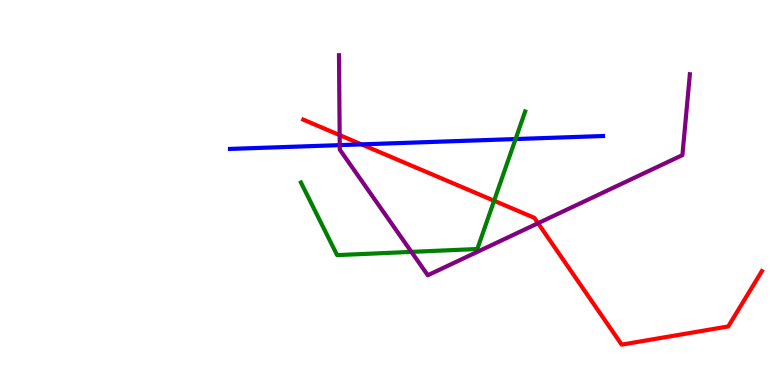[{'lines': ['blue', 'red'], 'intersections': [{'x': 4.66, 'y': 6.25}]}, {'lines': ['green', 'red'], 'intersections': [{'x': 6.38, 'y': 4.79}]}, {'lines': ['purple', 'red'], 'intersections': [{'x': 4.38, 'y': 6.49}, {'x': 6.94, 'y': 4.2}]}, {'lines': ['blue', 'green'], 'intersections': [{'x': 6.65, 'y': 6.39}]}, {'lines': ['blue', 'purple'], 'intersections': [{'x': 4.38, 'y': 6.23}]}, {'lines': ['green', 'purple'], 'intersections': [{'x': 5.31, 'y': 3.46}]}]